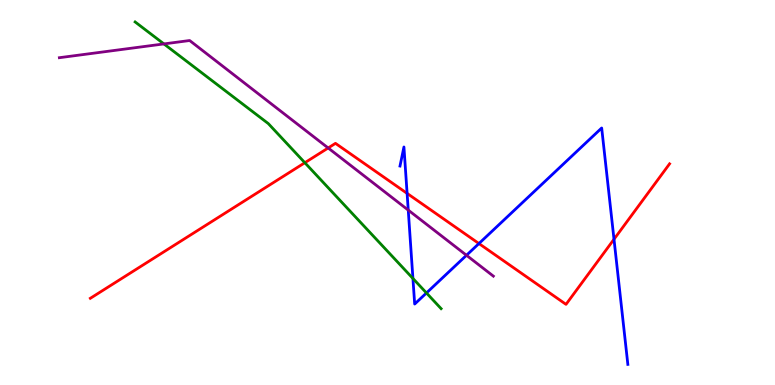[{'lines': ['blue', 'red'], 'intersections': [{'x': 5.25, 'y': 4.98}, {'x': 6.18, 'y': 3.67}, {'x': 7.92, 'y': 3.79}]}, {'lines': ['green', 'red'], 'intersections': [{'x': 3.93, 'y': 5.77}]}, {'lines': ['purple', 'red'], 'intersections': [{'x': 4.23, 'y': 6.16}]}, {'lines': ['blue', 'green'], 'intersections': [{'x': 5.33, 'y': 2.77}, {'x': 5.5, 'y': 2.39}]}, {'lines': ['blue', 'purple'], 'intersections': [{'x': 5.27, 'y': 4.54}, {'x': 6.02, 'y': 3.37}]}, {'lines': ['green', 'purple'], 'intersections': [{'x': 2.12, 'y': 8.86}]}]